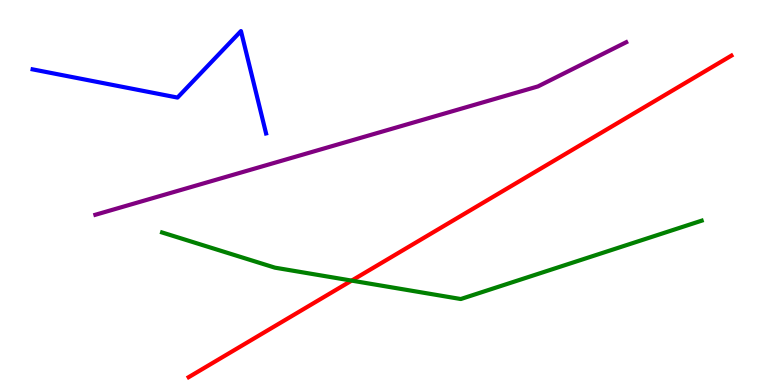[{'lines': ['blue', 'red'], 'intersections': []}, {'lines': ['green', 'red'], 'intersections': [{'x': 4.54, 'y': 2.71}]}, {'lines': ['purple', 'red'], 'intersections': []}, {'lines': ['blue', 'green'], 'intersections': []}, {'lines': ['blue', 'purple'], 'intersections': []}, {'lines': ['green', 'purple'], 'intersections': []}]